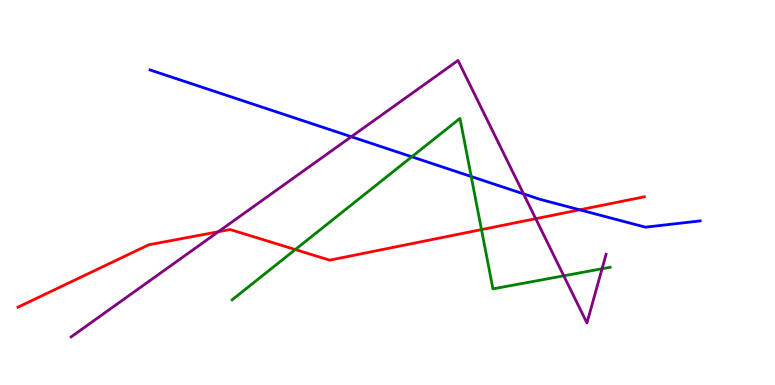[{'lines': ['blue', 'red'], 'intersections': [{'x': 7.48, 'y': 4.55}]}, {'lines': ['green', 'red'], 'intersections': [{'x': 3.81, 'y': 3.52}, {'x': 6.21, 'y': 4.04}]}, {'lines': ['purple', 'red'], 'intersections': [{'x': 2.82, 'y': 3.98}, {'x': 6.91, 'y': 4.32}]}, {'lines': ['blue', 'green'], 'intersections': [{'x': 5.31, 'y': 5.93}, {'x': 6.08, 'y': 5.42}]}, {'lines': ['blue', 'purple'], 'intersections': [{'x': 4.53, 'y': 6.45}, {'x': 6.76, 'y': 4.96}]}, {'lines': ['green', 'purple'], 'intersections': [{'x': 7.27, 'y': 2.84}, {'x': 7.77, 'y': 3.02}]}]